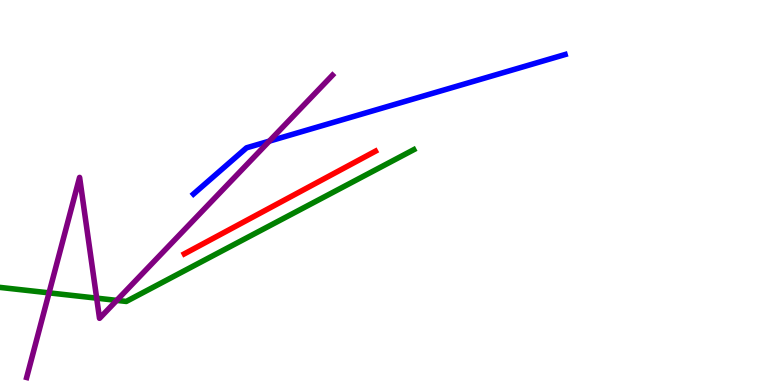[{'lines': ['blue', 'red'], 'intersections': []}, {'lines': ['green', 'red'], 'intersections': []}, {'lines': ['purple', 'red'], 'intersections': []}, {'lines': ['blue', 'green'], 'intersections': []}, {'lines': ['blue', 'purple'], 'intersections': [{'x': 3.47, 'y': 6.33}]}, {'lines': ['green', 'purple'], 'intersections': [{'x': 0.633, 'y': 2.39}, {'x': 1.25, 'y': 2.26}, {'x': 1.51, 'y': 2.2}]}]